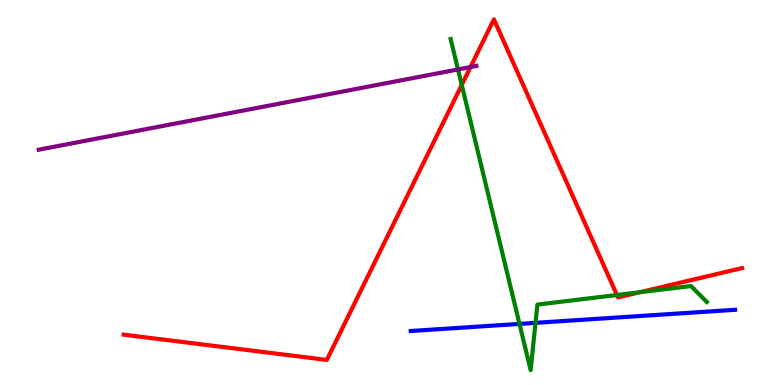[{'lines': ['blue', 'red'], 'intersections': []}, {'lines': ['green', 'red'], 'intersections': [{'x': 5.96, 'y': 7.79}, {'x': 7.96, 'y': 2.34}, {'x': 8.26, 'y': 2.41}]}, {'lines': ['purple', 'red'], 'intersections': [{'x': 6.07, 'y': 8.26}]}, {'lines': ['blue', 'green'], 'intersections': [{'x': 6.7, 'y': 1.59}, {'x': 6.91, 'y': 1.61}]}, {'lines': ['blue', 'purple'], 'intersections': []}, {'lines': ['green', 'purple'], 'intersections': [{'x': 5.91, 'y': 8.2}]}]